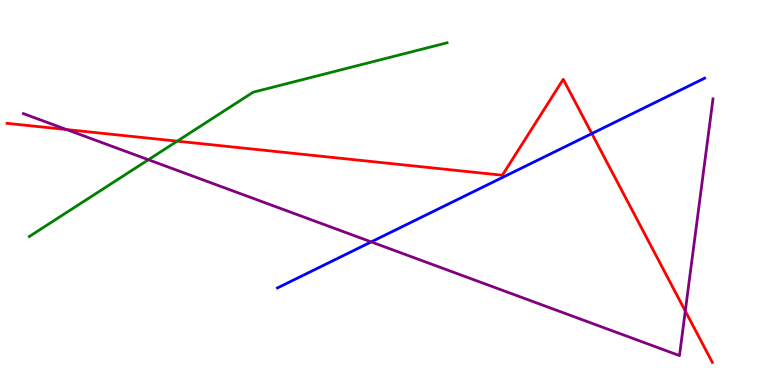[{'lines': ['blue', 'red'], 'intersections': [{'x': 7.64, 'y': 6.53}]}, {'lines': ['green', 'red'], 'intersections': [{'x': 2.29, 'y': 6.33}]}, {'lines': ['purple', 'red'], 'intersections': [{'x': 0.859, 'y': 6.63}, {'x': 8.84, 'y': 1.92}]}, {'lines': ['blue', 'green'], 'intersections': []}, {'lines': ['blue', 'purple'], 'intersections': [{'x': 4.79, 'y': 3.72}]}, {'lines': ['green', 'purple'], 'intersections': [{'x': 1.91, 'y': 5.85}]}]